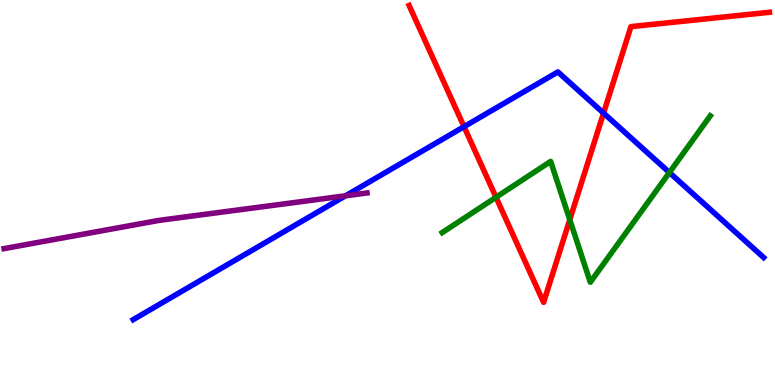[{'lines': ['blue', 'red'], 'intersections': [{'x': 5.99, 'y': 6.71}, {'x': 7.79, 'y': 7.06}]}, {'lines': ['green', 'red'], 'intersections': [{'x': 6.4, 'y': 4.88}, {'x': 7.35, 'y': 4.29}]}, {'lines': ['purple', 'red'], 'intersections': []}, {'lines': ['blue', 'green'], 'intersections': [{'x': 8.64, 'y': 5.52}]}, {'lines': ['blue', 'purple'], 'intersections': [{'x': 4.46, 'y': 4.91}]}, {'lines': ['green', 'purple'], 'intersections': []}]